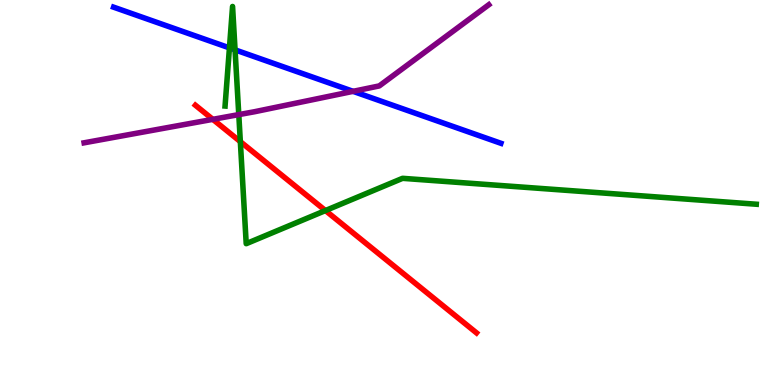[{'lines': ['blue', 'red'], 'intersections': []}, {'lines': ['green', 'red'], 'intersections': [{'x': 3.1, 'y': 6.32}, {'x': 4.2, 'y': 4.53}]}, {'lines': ['purple', 'red'], 'intersections': [{'x': 2.75, 'y': 6.9}]}, {'lines': ['blue', 'green'], 'intersections': [{'x': 2.96, 'y': 8.76}, {'x': 3.03, 'y': 8.71}]}, {'lines': ['blue', 'purple'], 'intersections': [{'x': 4.56, 'y': 7.63}]}, {'lines': ['green', 'purple'], 'intersections': [{'x': 3.08, 'y': 7.02}]}]